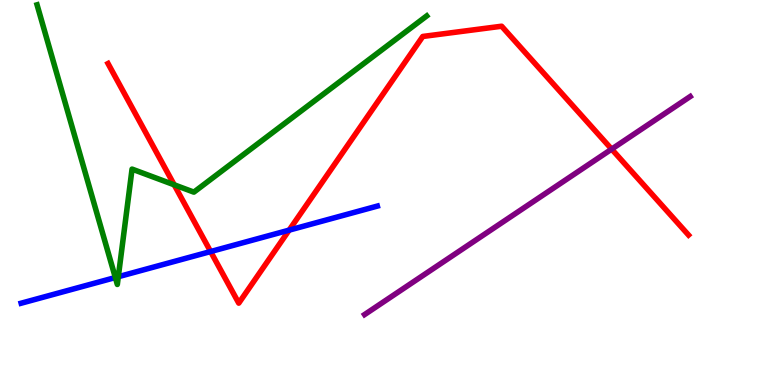[{'lines': ['blue', 'red'], 'intersections': [{'x': 2.72, 'y': 3.47}, {'x': 3.73, 'y': 4.02}]}, {'lines': ['green', 'red'], 'intersections': [{'x': 2.25, 'y': 5.2}]}, {'lines': ['purple', 'red'], 'intersections': [{'x': 7.89, 'y': 6.13}]}, {'lines': ['blue', 'green'], 'intersections': [{'x': 1.49, 'y': 2.79}, {'x': 1.53, 'y': 2.81}]}, {'lines': ['blue', 'purple'], 'intersections': []}, {'lines': ['green', 'purple'], 'intersections': []}]